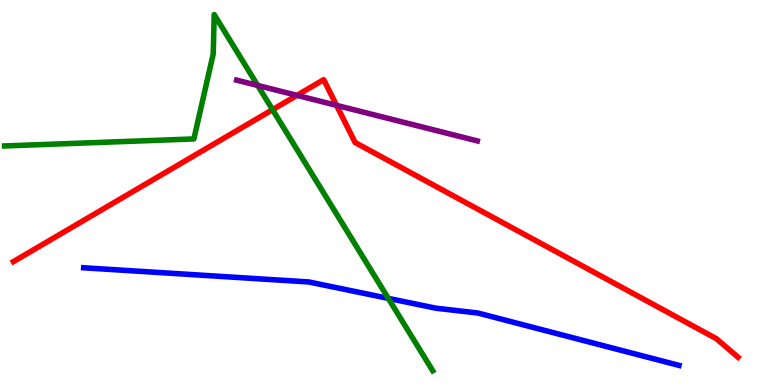[{'lines': ['blue', 'red'], 'intersections': []}, {'lines': ['green', 'red'], 'intersections': [{'x': 3.52, 'y': 7.15}]}, {'lines': ['purple', 'red'], 'intersections': [{'x': 3.83, 'y': 7.52}, {'x': 4.34, 'y': 7.26}]}, {'lines': ['blue', 'green'], 'intersections': [{'x': 5.01, 'y': 2.25}]}, {'lines': ['blue', 'purple'], 'intersections': []}, {'lines': ['green', 'purple'], 'intersections': [{'x': 3.32, 'y': 7.78}]}]